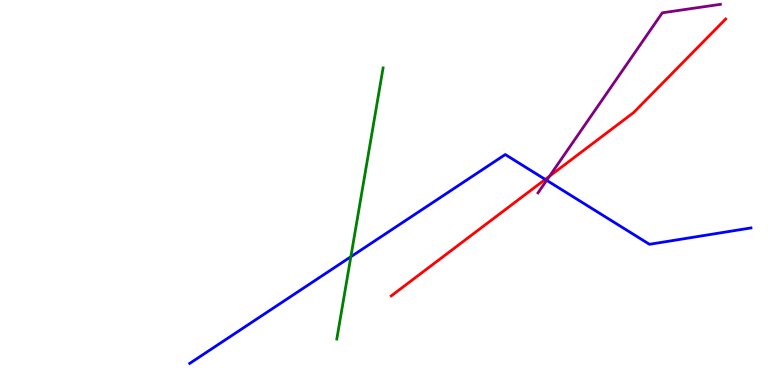[{'lines': ['blue', 'red'], 'intersections': [{'x': 7.04, 'y': 5.34}]}, {'lines': ['green', 'red'], 'intersections': []}, {'lines': ['purple', 'red'], 'intersections': [{'x': 7.09, 'y': 5.42}]}, {'lines': ['blue', 'green'], 'intersections': [{'x': 4.53, 'y': 3.33}]}, {'lines': ['blue', 'purple'], 'intersections': [{'x': 7.05, 'y': 5.32}]}, {'lines': ['green', 'purple'], 'intersections': []}]